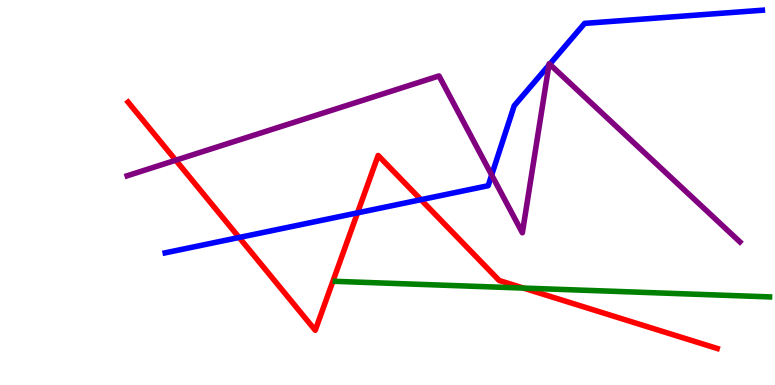[{'lines': ['blue', 'red'], 'intersections': [{'x': 3.09, 'y': 3.83}, {'x': 4.61, 'y': 4.47}, {'x': 5.43, 'y': 4.81}]}, {'lines': ['green', 'red'], 'intersections': [{'x': 6.75, 'y': 2.52}]}, {'lines': ['purple', 'red'], 'intersections': [{'x': 2.27, 'y': 5.84}]}, {'lines': ['blue', 'green'], 'intersections': []}, {'lines': ['blue', 'purple'], 'intersections': [{'x': 6.34, 'y': 5.45}, {'x': 7.08, 'y': 8.31}, {'x': 7.09, 'y': 8.33}]}, {'lines': ['green', 'purple'], 'intersections': []}]